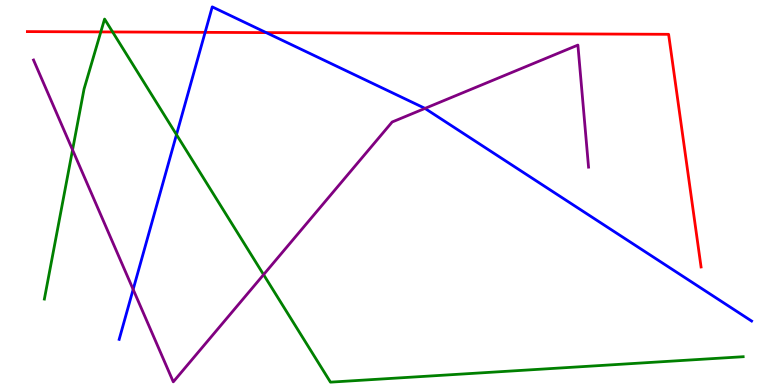[{'lines': ['blue', 'red'], 'intersections': [{'x': 2.65, 'y': 9.16}, {'x': 3.43, 'y': 9.15}]}, {'lines': ['green', 'red'], 'intersections': [{'x': 1.3, 'y': 9.17}, {'x': 1.45, 'y': 9.17}]}, {'lines': ['purple', 'red'], 'intersections': []}, {'lines': ['blue', 'green'], 'intersections': [{'x': 2.28, 'y': 6.5}]}, {'lines': ['blue', 'purple'], 'intersections': [{'x': 1.72, 'y': 2.48}, {'x': 5.48, 'y': 7.18}]}, {'lines': ['green', 'purple'], 'intersections': [{'x': 0.936, 'y': 6.11}, {'x': 3.4, 'y': 2.87}]}]